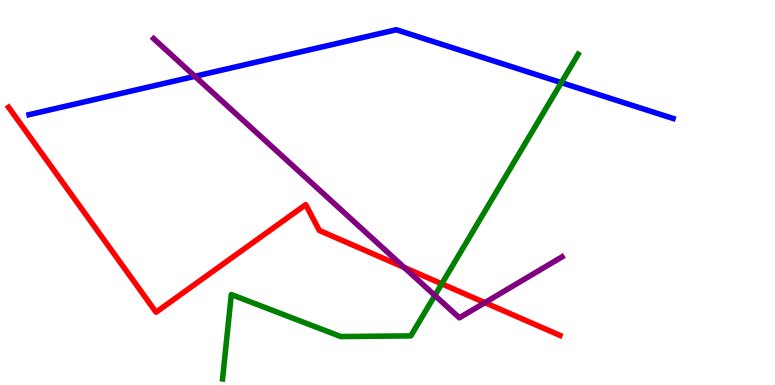[{'lines': ['blue', 'red'], 'intersections': []}, {'lines': ['green', 'red'], 'intersections': [{'x': 5.7, 'y': 2.63}]}, {'lines': ['purple', 'red'], 'intersections': [{'x': 5.22, 'y': 3.05}, {'x': 6.26, 'y': 2.14}]}, {'lines': ['blue', 'green'], 'intersections': [{'x': 7.24, 'y': 7.85}]}, {'lines': ['blue', 'purple'], 'intersections': [{'x': 2.51, 'y': 8.02}]}, {'lines': ['green', 'purple'], 'intersections': [{'x': 5.61, 'y': 2.33}]}]